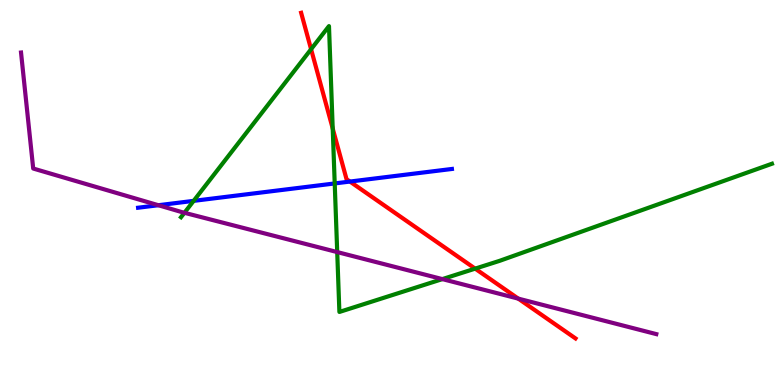[{'lines': ['blue', 'red'], 'intersections': [{'x': 4.52, 'y': 5.28}]}, {'lines': ['green', 'red'], 'intersections': [{'x': 4.01, 'y': 8.72}, {'x': 4.29, 'y': 6.66}, {'x': 6.13, 'y': 3.02}]}, {'lines': ['purple', 'red'], 'intersections': [{'x': 6.69, 'y': 2.24}]}, {'lines': ['blue', 'green'], 'intersections': [{'x': 2.5, 'y': 4.78}, {'x': 4.32, 'y': 5.24}]}, {'lines': ['blue', 'purple'], 'intersections': [{'x': 2.04, 'y': 4.67}]}, {'lines': ['green', 'purple'], 'intersections': [{'x': 2.38, 'y': 4.47}, {'x': 4.35, 'y': 3.45}, {'x': 5.71, 'y': 2.75}]}]